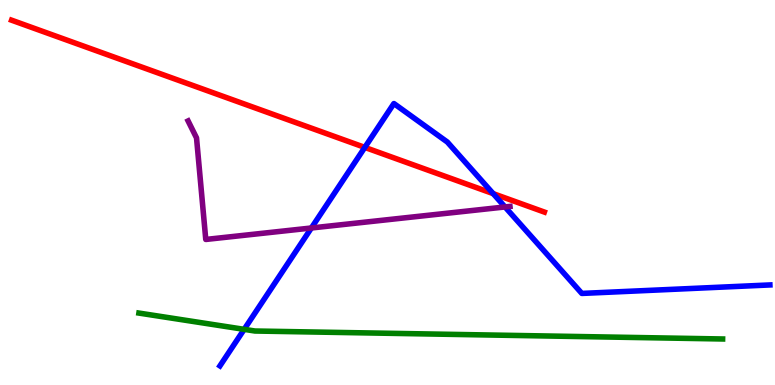[{'lines': ['blue', 'red'], 'intersections': [{'x': 4.71, 'y': 6.17}, {'x': 6.36, 'y': 4.97}]}, {'lines': ['green', 'red'], 'intersections': []}, {'lines': ['purple', 'red'], 'intersections': []}, {'lines': ['blue', 'green'], 'intersections': [{'x': 3.15, 'y': 1.45}]}, {'lines': ['blue', 'purple'], 'intersections': [{'x': 4.02, 'y': 4.08}, {'x': 6.52, 'y': 4.62}]}, {'lines': ['green', 'purple'], 'intersections': []}]